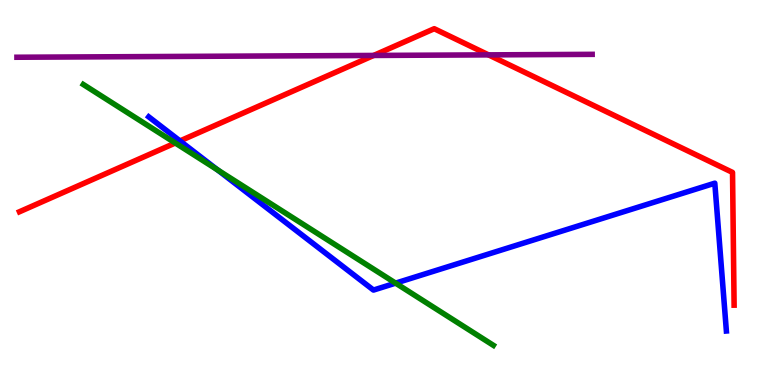[{'lines': ['blue', 'red'], 'intersections': [{'x': 2.32, 'y': 6.34}]}, {'lines': ['green', 'red'], 'intersections': [{'x': 2.26, 'y': 6.29}]}, {'lines': ['purple', 'red'], 'intersections': [{'x': 4.82, 'y': 8.56}, {'x': 6.3, 'y': 8.57}]}, {'lines': ['blue', 'green'], 'intersections': [{'x': 2.81, 'y': 5.59}, {'x': 5.1, 'y': 2.65}]}, {'lines': ['blue', 'purple'], 'intersections': []}, {'lines': ['green', 'purple'], 'intersections': []}]